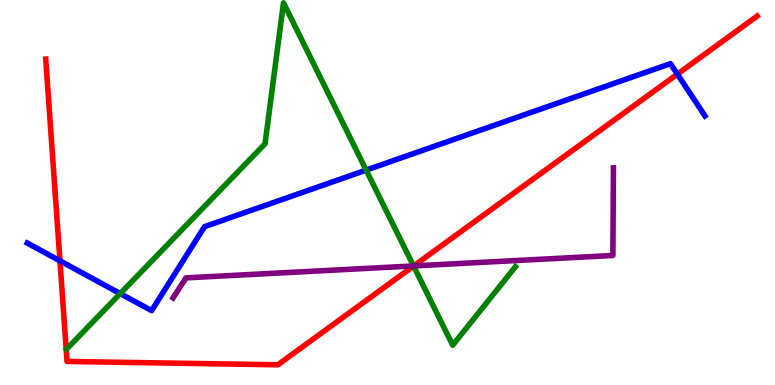[{'lines': ['blue', 'red'], 'intersections': [{'x': 0.774, 'y': 3.23}, {'x': 8.74, 'y': 8.07}]}, {'lines': ['green', 'red'], 'intersections': [{'x': 5.34, 'y': 3.09}]}, {'lines': ['purple', 'red'], 'intersections': [{'x': 5.34, 'y': 3.09}]}, {'lines': ['blue', 'green'], 'intersections': [{'x': 1.55, 'y': 2.37}, {'x': 4.72, 'y': 5.58}]}, {'lines': ['blue', 'purple'], 'intersections': []}, {'lines': ['green', 'purple'], 'intersections': [{'x': 5.34, 'y': 3.09}]}]